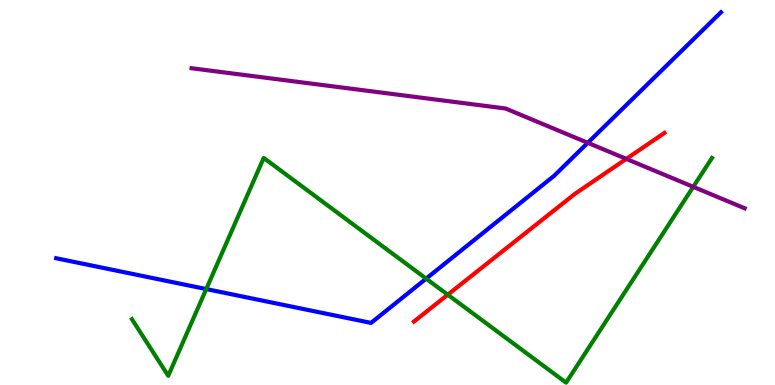[{'lines': ['blue', 'red'], 'intersections': []}, {'lines': ['green', 'red'], 'intersections': [{'x': 5.78, 'y': 2.35}]}, {'lines': ['purple', 'red'], 'intersections': [{'x': 8.08, 'y': 5.87}]}, {'lines': ['blue', 'green'], 'intersections': [{'x': 2.66, 'y': 2.49}, {'x': 5.5, 'y': 2.76}]}, {'lines': ['blue', 'purple'], 'intersections': [{'x': 7.58, 'y': 6.29}]}, {'lines': ['green', 'purple'], 'intersections': [{'x': 8.95, 'y': 5.15}]}]